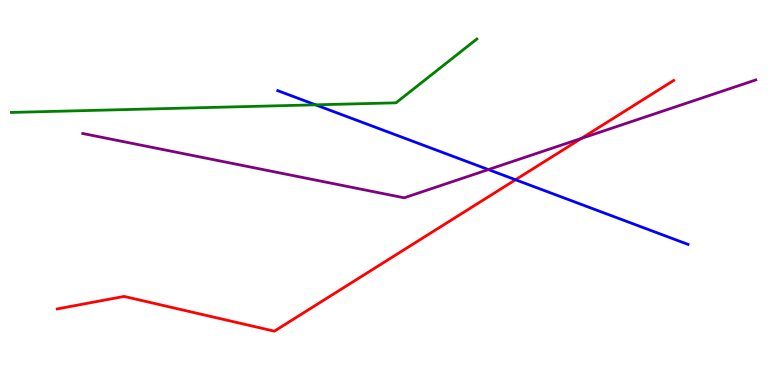[{'lines': ['blue', 'red'], 'intersections': [{'x': 6.65, 'y': 5.33}]}, {'lines': ['green', 'red'], 'intersections': []}, {'lines': ['purple', 'red'], 'intersections': [{'x': 7.5, 'y': 6.41}]}, {'lines': ['blue', 'green'], 'intersections': [{'x': 4.07, 'y': 7.28}]}, {'lines': ['blue', 'purple'], 'intersections': [{'x': 6.3, 'y': 5.6}]}, {'lines': ['green', 'purple'], 'intersections': []}]